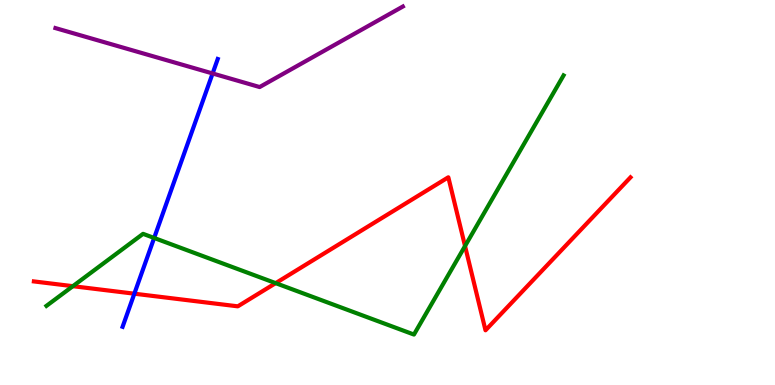[{'lines': ['blue', 'red'], 'intersections': [{'x': 1.73, 'y': 2.37}]}, {'lines': ['green', 'red'], 'intersections': [{'x': 0.94, 'y': 2.57}, {'x': 3.56, 'y': 2.65}, {'x': 6.0, 'y': 3.61}]}, {'lines': ['purple', 'red'], 'intersections': []}, {'lines': ['blue', 'green'], 'intersections': [{'x': 1.99, 'y': 3.82}]}, {'lines': ['blue', 'purple'], 'intersections': [{'x': 2.74, 'y': 8.09}]}, {'lines': ['green', 'purple'], 'intersections': []}]